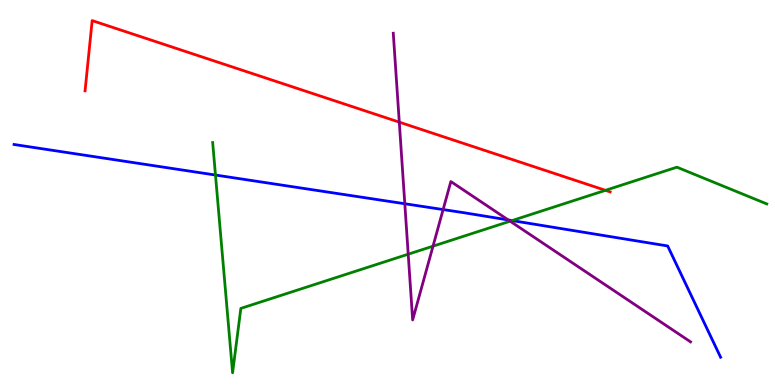[{'lines': ['blue', 'red'], 'intersections': []}, {'lines': ['green', 'red'], 'intersections': [{'x': 7.81, 'y': 5.06}]}, {'lines': ['purple', 'red'], 'intersections': [{'x': 5.15, 'y': 6.83}]}, {'lines': ['blue', 'green'], 'intersections': [{'x': 2.78, 'y': 5.45}, {'x': 6.61, 'y': 4.27}]}, {'lines': ['blue', 'purple'], 'intersections': [{'x': 5.22, 'y': 4.71}, {'x': 5.72, 'y': 4.56}, {'x': 6.56, 'y': 4.29}]}, {'lines': ['green', 'purple'], 'intersections': [{'x': 5.27, 'y': 3.4}, {'x': 5.59, 'y': 3.61}, {'x': 6.58, 'y': 4.25}]}]